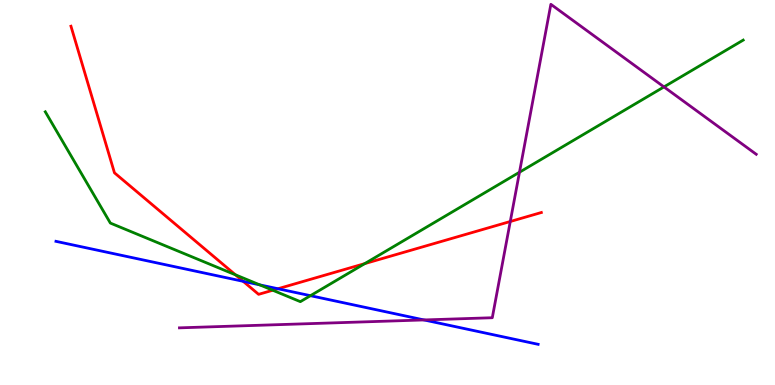[{'lines': ['blue', 'red'], 'intersections': [{'x': 3.14, 'y': 2.69}, {'x': 3.59, 'y': 2.5}]}, {'lines': ['green', 'red'], 'intersections': [{'x': 3.04, 'y': 2.86}, {'x': 3.52, 'y': 2.46}, {'x': 4.71, 'y': 3.15}]}, {'lines': ['purple', 'red'], 'intersections': [{'x': 6.58, 'y': 4.25}]}, {'lines': ['blue', 'green'], 'intersections': [{'x': 3.35, 'y': 2.6}, {'x': 4.01, 'y': 2.32}]}, {'lines': ['blue', 'purple'], 'intersections': [{'x': 5.47, 'y': 1.69}]}, {'lines': ['green', 'purple'], 'intersections': [{'x': 6.7, 'y': 5.53}, {'x': 8.57, 'y': 7.74}]}]